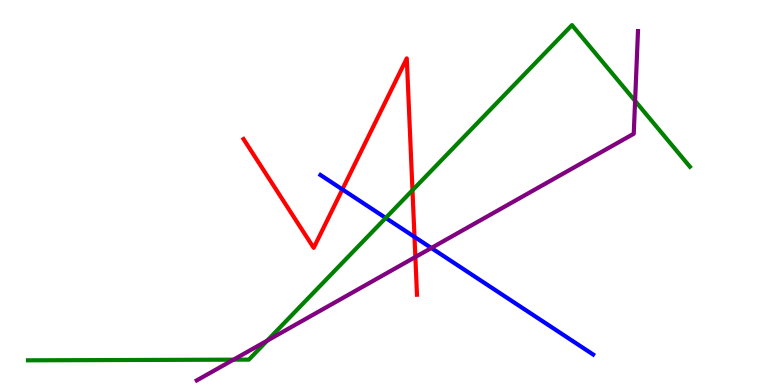[{'lines': ['blue', 'red'], 'intersections': [{'x': 4.42, 'y': 5.08}, {'x': 5.35, 'y': 3.85}]}, {'lines': ['green', 'red'], 'intersections': [{'x': 5.32, 'y': 5.06}]}, {'lines': ['purple', 'red'], 'intersections': [{'x': 5.36, 'y': 3.32}]}, {'lines': ['blue', 'green'], 'intersections': [{'x': 4.98, 'y': 4.34}]}, {'lines': ['blue', 'purple'], 'intersections': [{'x': 5.57, 'y': 3.56}]}, {'lines': ['green', 'purple'], 'intersections': [{'x': 3.01, 'y': 0.658}, {'x': 3.45, 'y': 1.15}, {'x': 8.19, 'y': 7.38}]}]